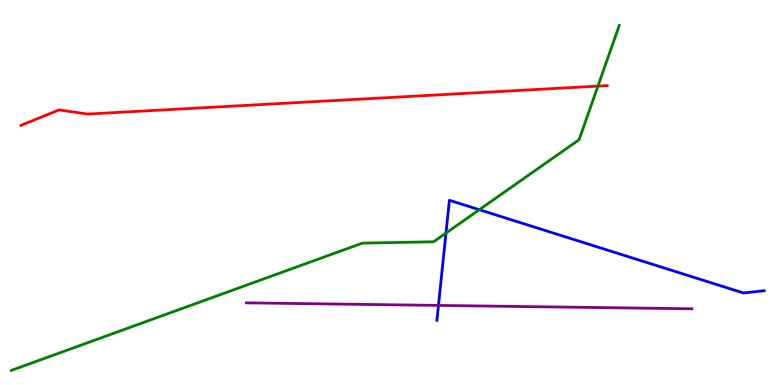[{'lines': ['blue', 'red'], 'intersections': []}, {'lines': ['green', 'red'], 'intersections': [{'x': 7.72, 'y': 7.76}]}, {'lines': ['purple', 'red'], 'intersections': []}, {'lines': ['blue', 'green'], 'intersections': [{'x': 5.75, 'y': 3.95}, {'x': 6.18, 'y': 4.55}]}, {'lines': ['blue', 'purple'], 'intersections': [{'x': 5.66, 'y': 2.07}]}, {'lines': ['green', 'purple'], 'intersections': []}]